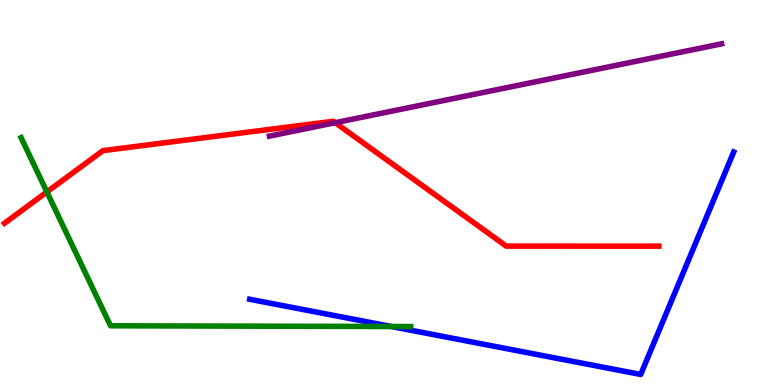[{'lines': ['blue', 'red'], 'intersections': []}, {'lines': ['green', 'red'], 'intersections': [{'x': 0.605, 'y': 5.01}]}, {'lines': ['purple', 'red'], 'intersections': [{'x': 4.33, 'y': 6.81}]}, {'lines': ['blue', 'green'], 'intersections': [{'x': 5.05, 'y': 1.52}]}, {'lines': ['blue', 'purple'], 'intersections': []}, {'lines': ['green', 'purple'], 'intersections': []}]